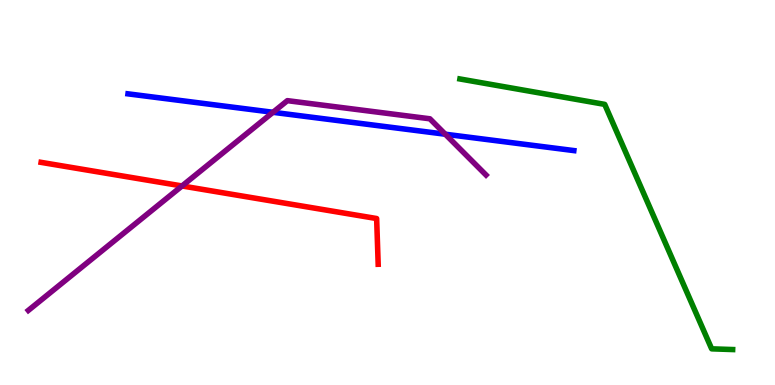[{'lines': ['blue', 'red'], 'intersections': []}, {'lines': ['green', 'red'], 'intersections': []}, {'lines': ['purple', 'red'], 'intersections': [{'x': 2.35, 'y': 5.17}]}, {'lines': ['blue', 'green'], 'intersections': []}, {'lines': ['blue', 'purple'], 'intersections': [{'x': 3.52, 'y': 7.08}, {'x': 5.75, 'y': 6.51}]}, {'lines': ['green', 'purple'], 'intersections': []}]